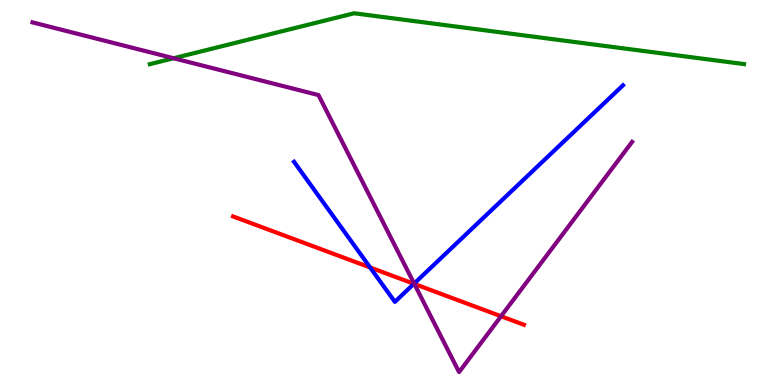[{'lines': ['blue', 'red'], 'intersections': [{'x': 4.78, 'y': 3.05}, {'x': 5.34, 'y': 2.63}]}, {'lines': ['green', 'red'], 'intersections': []}, {'lines': ['purple', 'red'], 'intersections': [{'x': 5.35, 'y': 2.62}, {'x': 6.47, 'y': 1.79}]}, {'lines': ['blue', 'green'], 'intersections': []}, {'lines': ['blue', 'purple'], 'intersections': [{'x': 5.34, 'y': 2.63}]}, {'lines': ['green', 'purple'], 'intersections': [{'x': 2.24, 'y': 8.49}]}]